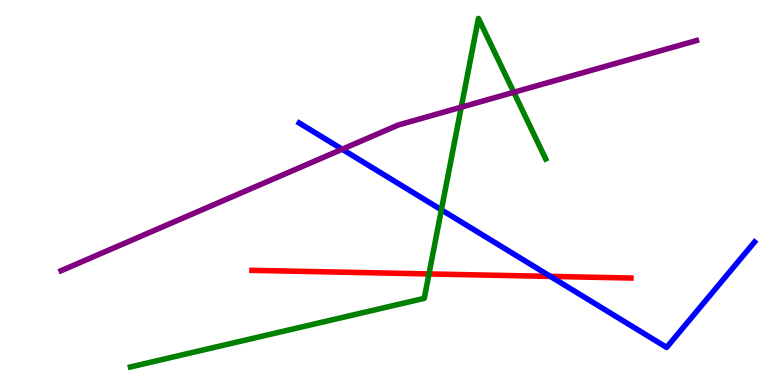[{'lines': ['blue', 'red'], 'intersections': [{'x': 7.1, 'y': 2.82}]}, {'lines': ['green', 'red'], 'intersections': [{'x': 5.54, 'y': 2.88}]}, {'lines': ['purple', 'red'], 'intersections': []}, {'lines': ['blue', 'green'], 'intersections': [{'x': 5.7, 'y': 4.55}]}, {'lines': ['blue', 'purple'], 'intersections': [{'x': 4.42, 'y': 6.12}]}, {'lines': ['green', 'purple'], 'intersections': [{'x': 5.95, 'y': 7.22}, {'x': 6.63, 'y': 7.6}]}]